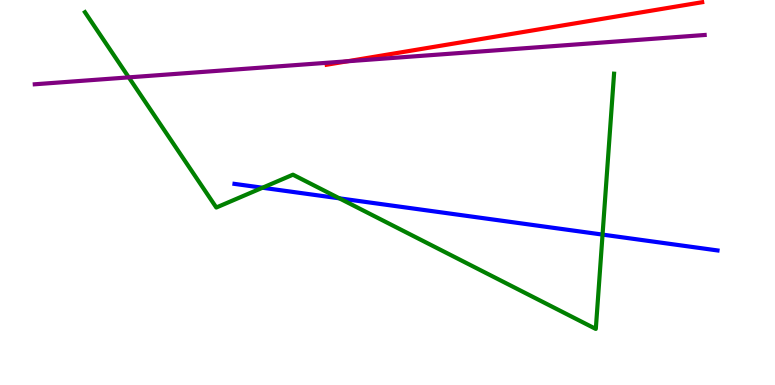[{'lines': ['blue', 'red'], 'intersections': []}, {'lines': ['green', 'red'], 'intersections': []}, {'lines': ['purple', 'red'], 'intersections': [{'x': 4.48, 'y': 8.41}]}, {'lines': ['blue', 'green'], 'intersections': [{'x': 3.39, 'y': 5.12}, {'x': 4.38, 'y': 4.85}, {'x': 7.77, 'y': 3.91}]}, {'lines': ['blue', 'purple'], 'intersections': []}, {'lines': ['green', 'purple'], 'intersections': [{'x': 1.66, 'y': 7.99}]}]